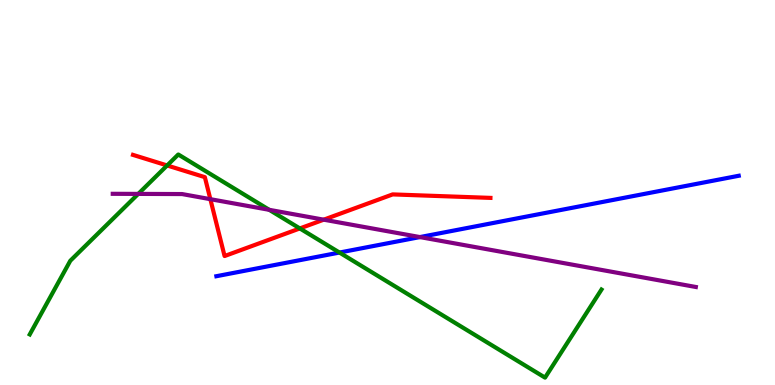[{'lines': ['blue', 'red'], 'intersections': []}, {'lines': ['green', 'red'], 'intersections': [{'x': 2.16, 'y': 5.7}, {'x': 3.87, 'y': 4.07}]}, {'lines': ['purple', 'red'], 'intersections': [{'x': 2.71, 'y': 4.83}, {'x': 4.18, 'y': 4.29}]}, {'lines': ['blue', 'green'], 'intersections': [{'x': 4.38, 'y': 3.44}]}, {'lines': ['blue', 'purple'], 'intersections': [{'x': 5.42, 'y': 3.84}]}, {'lines': ['green', 'purple'], 'intersections': [{'x': 1.78, 'y': 4.96}, {'x': 3.47, 'y': 4.55}]}]